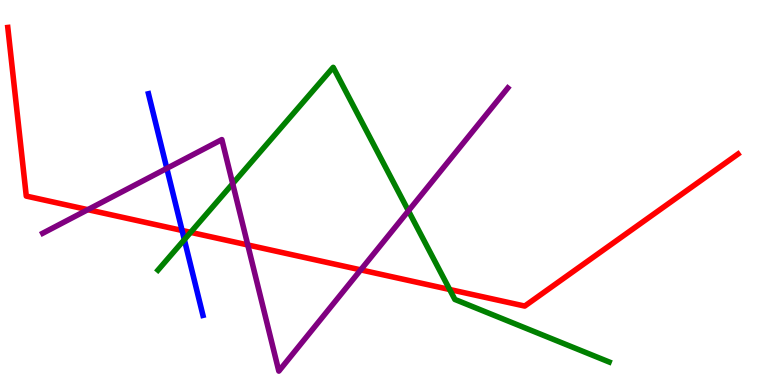[{'lines': ['blue', 'red'], 'intersections': [{'x': 2.35, 'y': 4.01}]}, {'lines': ['green', 'red'], 'intersections': [{'x': 2.46, 'y': 3.96}, {'x': 5.8, 'y': 2.48}]}, {'lines': ['purple', 'red'], 'intersections': [{'x': 1.13, 'y': 4.55}, {'x': 3.2, 'y': 3.64}, {'x': 4.65, 'y': 2.99}]}, {'lines': ['blue', 'green'], 'intersections': [{'x': 2.38, 'y': 3.78}]}, {'lines': ['blue', 'purple'], 'intersections': [{'x': 2.15, 'y': 5.63}]}, {'lines': ['green', 'purple'], 'intersections': [{'x': 3.0, 'y': 5.23}, {'x': 5.27, 'y': 4.52}]}]